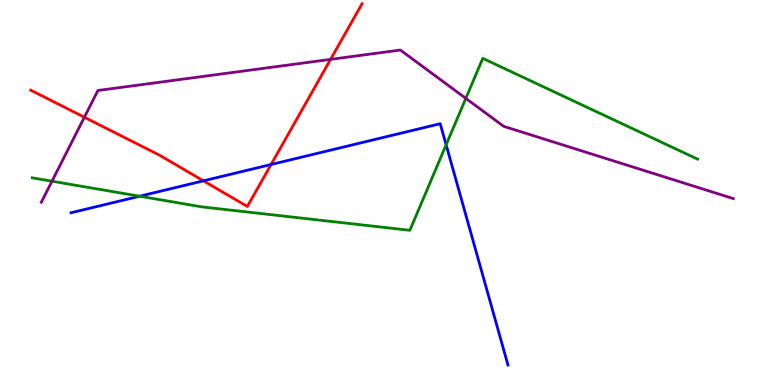[{'lines': ['blue', 'red'], 'intersections': [{'x': 2.63, 'y': 5.3}, {'x': 3.5, 'y': 5.73}]}, {'lines': ['green', 'red'], 'intersections': []}, {'lines': ['purple', 'red'], 'intersections': [{'x': 1.09, 'y': 6.95}, {'x': 4.27, 'y': 8.46}]}, {'lines': ['blue', 'green'], 'intersections': [{'x': 1.8, 'y': 4.9}, {'x': 5.76, 'y': 6.24}]}, {'lines': ['blue', 'purple'], 'intersections': []}, {'lines': ['green', 'purple'], 'intersections': [{'x': 0.671, 'y': 5.29}, {'x': 6.01, 'y': 7.44}]}]